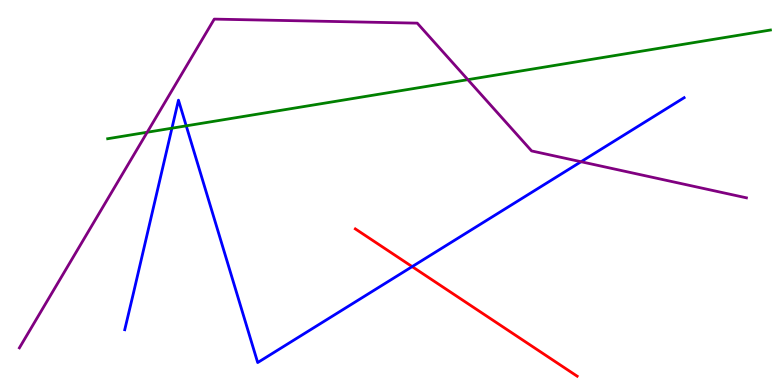[{'lines': ['blue', 'red'], 'intersections': [{'x': 5.32, 'y': 3.07}]}, {'lines': ['green', 'red'], 'intersections': []}, {'lines': ['purple', 'red'], 'intersections': []}, {'lines': ['blue', 'green'], 'intersections': [{'x': 2.22, 'y': 6.67}, {'x': 2.4, 'y': 6.73}]}, {'lines': ['blue', 'purple'], 'intersections': [{'x': 7.5, 'y': 5.8}]}, {'lines': ['green', 'purple'], 'intersections': [{'x': 1.9, 'y': 6.57}, {'x': 6.04, 'y': 7.93}]}]